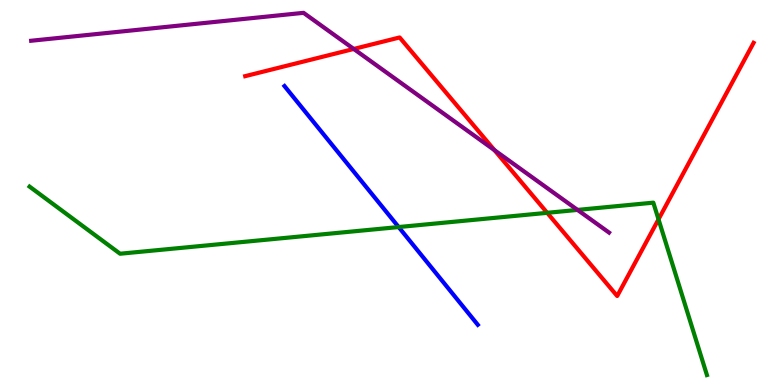[{'lines': ['blue', 'red'], 'intersections': []}, {'lines': ['green', 'red'], 'intersections': [{'x': 7.06, 'y': 4.47}, {'x': 8.5, 'y': 4.3}]}, {'lines': ['purple', 'red'], 'intersections': [{'x': 4.56, 'y': 8.73}, {'x': 6.38, 'y': 6.1}]}, {'lines': ['blue', 'green'], 'intersections': [{'x': 5.14, 'y': 4.1}]}, {'lines': ['blue', 'purple'], 'intersections': []}, {'lines': ['green', 'purple'], 'intersections': [{'x': 7.45, 'y': 4.55}]}]